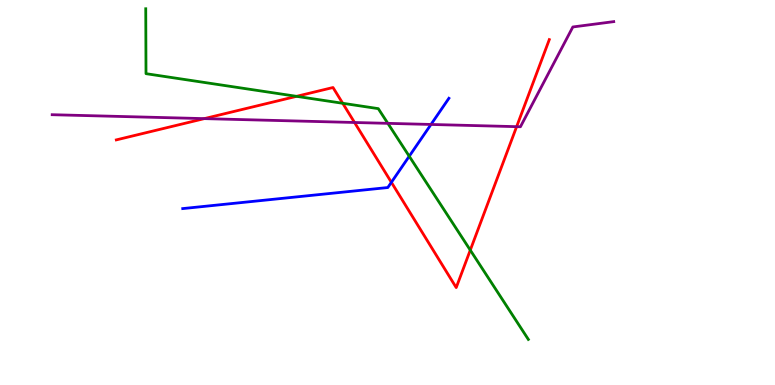[{'lines': ['blue', 'red'], 'intersections': [{'x': 5.05, 'y': 5.26}]}, {'lines': ['green', 'red'], 'intersections': [{'x': 3.83, 'y': 7.5}, {'x': 4.42, 'y': 7.32}, {'x': 6.07, 'y': 3.5}]}, {'lines': ['purple', 'red'], 'intersections': [{'x': 2.64, 'y': 6.92}, {'x': 4.57, 'y': 6.82}, {'x': 6.67, 'y': 6.71}]}, {'lines': ['blue', 'green'], 'intersections': [{'x': 5.28, 'y': 5.94}]}, {'lines': ['blue', 'purple'], 'intersections': [{'x': 5.56, 'y': 6.77}]}, {'lines': ['green', 'purple'], 'intersections': [{'x': 5.0, 'y': 6.8}]}]